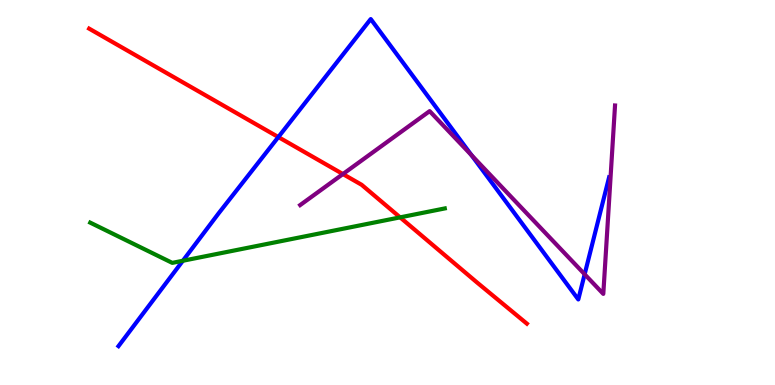[{'lines': ['blue', 'red'], 'intersections': [{'x': 3.59, 'y': 6.44}]}, {'lines': ['green', 'red'], 'intersections': [{'x': 5.16, 'y': 4.35}]}, {'lines': ['purple', 'red'], 'intersections': [{'x': 4.42, 'y': 5.48}]}, {'lines': ['blue', 'green'], 'intersections': [{'x': 2.36, 'y': 3.23}]}, {'lines': ['blue', 'purple'], 'intersections': [{'x': 6.08, 'y': 5.97}, {'x': 7.54, 'y': 2.88}]}, {'lines': ['green', 'purple'], 'intersections': []}]